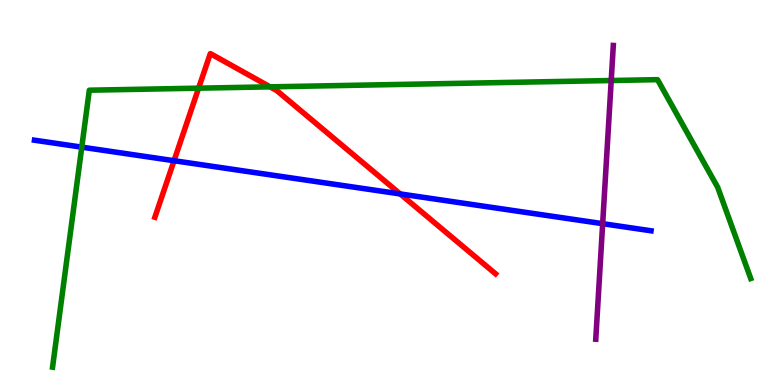[{'lines': ['blue', 'red'], 'intersections': [{'x': 2.25, 'y': 5.83}, {'x': 5.16, 'y': 4.96}]}, {'lines': ['green', 'red'], 'intersections': [{'x': 2.56, 'y': 7.71}, {'x': 3.48, 'y': 7.74}]}, {'lines': ['purple', 'red'], 'intersections': []}, {'lines': ['blue', 'green'], 'intersections': [{'x': 1.06, 'y': 6.18}]}, {'lines': ['blue', 'purple'], 'intersections': [{'x': 7.78, 'y': 4.19}]}, {'lines': ['green', 'purple'], 'intersections': [{'x': 7.89, 'y': 7.91}]}]